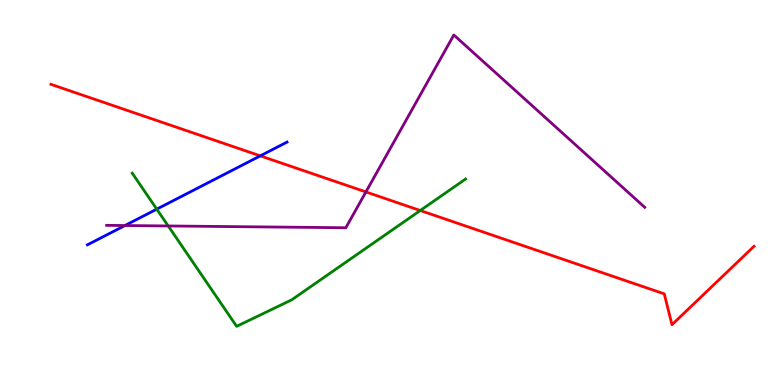[{'lines': ['blue', 'red'], 'intersections': [{'x': 3.36, 'y': 5.95}]}, {'lines': ['green', 'red'], 'intersections': [{'x': 5.42, 'y': 4.53}]}, {'lines': ['purple', 'red'], 'intersections': [{'x': 4.72, 'y': 5.01}]}, {'lines': ['blue', 'green'], 'intersections': [{'x': 2.02, 'y': 4.57}]}, {'lines': ['blue', 'purple'], 'intersections': [{'x': 1.61, 'y': 4.14}]}, {'lines': ['green', 'purple'], 'intersections': [{'x': 2.17, 'y': 4.13}]}]